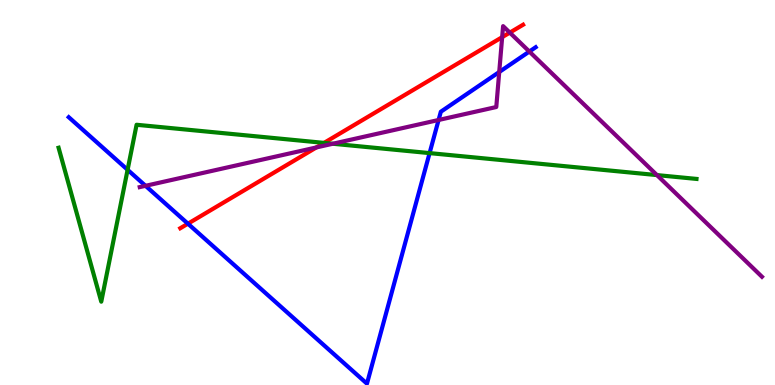[{'lines': ['blue', 'red'], 'intersections': [{'x': 2.42, 'y': 4.19}]}, {'lines': ['green', 'red'], 'intersections': [{'x': 4.18, 'y': 6.29}]}, {'lines': ['purple', 'red'], 'intersections': [{'x': 4.08, 'y': 6.17}, {'x': 6.48, 'y': 9.03}, {'x': 6.58, 'y': 9.15}]}, {'lines': ['blue', 'green'], 'intersections': [{'x': 1.65, 'y': 5.59}, {'x': 5.54, 'y': 6.02}]}, {'lines': ['blue', 'purple'], 'intersections': [{'x': 1.88, 'y': 5.17}, {'x': 5.66, 'y': 6.88}, {'x': 6.44, 'y': 8.13}, {'x': 6.83, 'y': 8.66}]}, {'lines': ['green', 'purple'], 'intersections': [{'x': 4.29, 'y': 6.27}, {'x': 8.48, 'y': 5.45}]}]